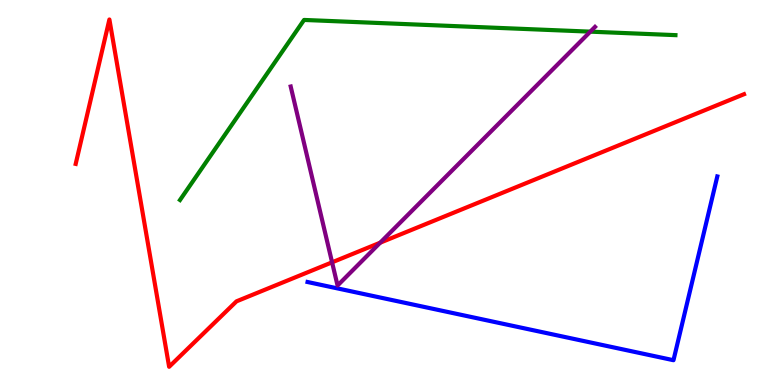[{'lines': ['blue', 'red'], 'intersections': []}, {'lines': ['green', 'red'], 'intersections': []}, {'lines': ['purple', 'red'], 'intersections': [{'x': 4.28, 'y': 3.19}, {'x': 4.91, 'y': 3.7}]}, {'lines': ['blue', 'green'], 'intersections': []}, {'lines': ['blue', 'purple'], 'intersections': []}, {'lines': ['green', 'purple'], 'intersections': [{'x': 7.62, 'y': 9.18}]}]